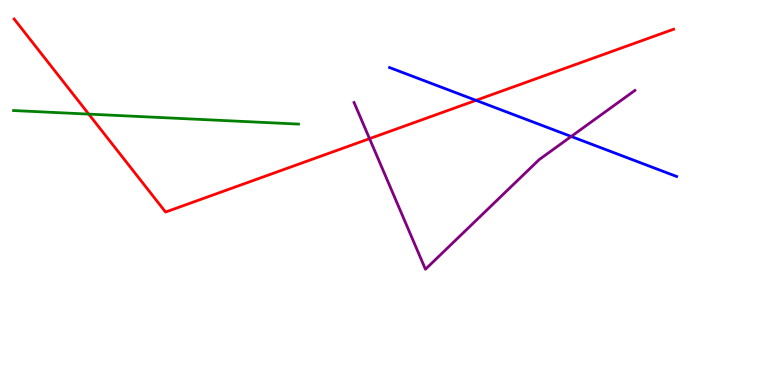[{'lines': ['blue', 'red'], 'intersections': [{'x': 6.14, 'y': 7.39}]}, {'lines': ['green', 'red'], 'intersections': [{'x': 1.15, 'y': 7.04}]}, {'lines': ['purple', 'red'], 'intersections': [{'x': 4.77, 'y': 6.4}]}, {'lines': ['blue', 'green'], 'intersections': []}, {'lines': ['blue', 'purple'], 'intersections': [{'x': 7.37, 'y': 6.46}]}, {'lines': ['green', 'purple'], 'intersections': []}]